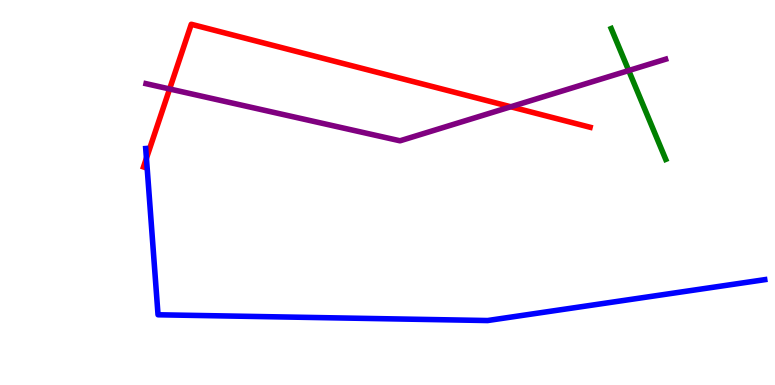[{'lines': ['blue', 'red'], 'intersections': [{'x': 1.89, 'y': 5.89}]}, {'lines': ['green', 'red'], 'intersections': []}, {'lines': ['purple', 'red'], 'intersections': [{'x': 2.19, 'y': 7.69}, {'x': 6.59, 'y': 7.23}]}, {'lines': ['blue', 'green'], 'intersections': []}, {'lines': ['blue', 'purple'], 'intersections': []}, {'lines': ['green', 'purple'], 'intersections': [{'x': 8.11, 'y': 8.17}]}]